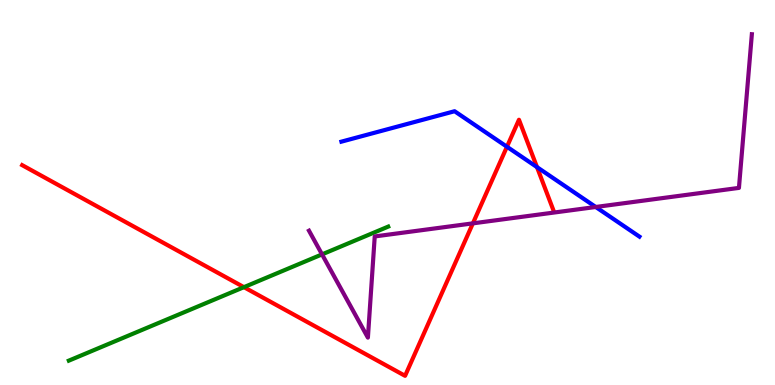[{'lines': ['blue', 'red'], 'intersections': [{'x': 6.54, 'y': 6.19}, {'x': 6.93, 'y': 5.66}]}, {'lines': ['green', 'red'], 'intersections': [{'x': 3.15, 'y': 2.54}]}, {'lines': ['purple', 'red'], 'intersections': [{'x': 6.1, 'y': 4.2}]}, {'lines': ['blue', 'green'], 'intersections': []}, {'lines': ['blue', 'purple'], 'intersections': [{'x': 7.69, 'y': 4.62}]}, {'lines': ['green', 'purple'], 'intersections': [{'x': 4.16, 'y': 3.39}]}]